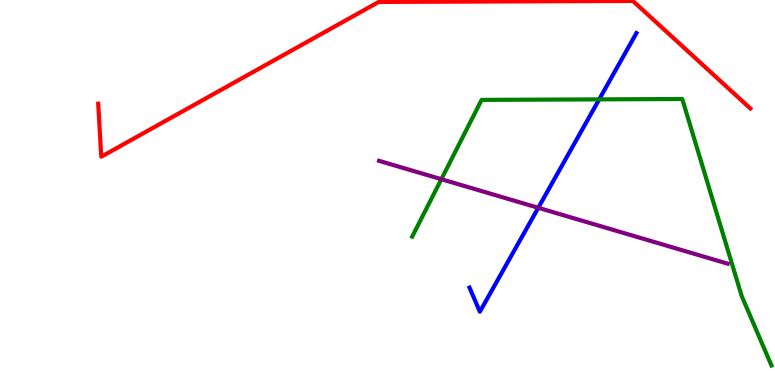[{'lines': ['blue', 'red'], 'intersections': []}, {'lines': ['green', 'red'], 'intersections': []}, {'lines': ['purple', 'red'], 'intersections': []}, {'lines': ['blue', 'green'], 'intersections': [{'x': 7.73, 'y': 7.42}]}, {'lines': ['blue', 'purple'], 'intersections': [{'x': 6.95, 'y': 4.6}]}, {'lines': ['green', 'purple'], 'intersections': [{'x': 5.69, 'y': 5.35}]}]